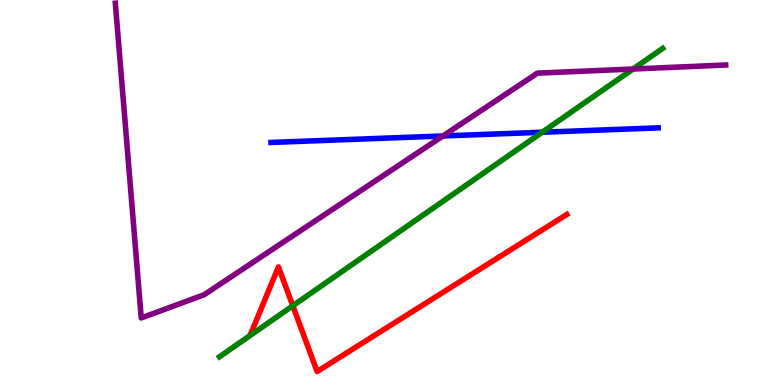[{'lines': ['blue', 'red'], 'intersections': []}, {'lines': ['green', 'red'], 'intersections': [{'x': 3.78, 'y': 2.06}]}, {'lines': ['purple', 'red'], 'intersections': []}, {'lines': ['blue', 'green'], 'intersections': [{'x': 7.0, 'y': 6.57}]}, {'lines': ['blue', 'purple'], 'intersections': [{'x': 5.72, 'y': 6.47}]}, {'lines': ['green', 'purple'], 'intersections': [{'x': 8.17, 'y': 8.21}]}]